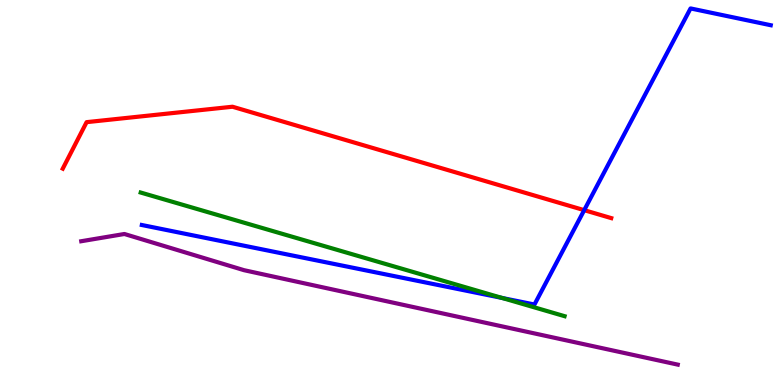[{'lines': ['blue', 'red'], 'intersections': [{'x': 7.54, 'y': 4.54}]}, {'lines': ['green', 'red'], 'intersections': []}, {'lines': ['purple', 'red'], 'intersections': []}, {'lines': ['blue', 'green'], 'intersections': [{'x': 6.48, 'y': 2.26}]}, {'lines': ['blue', 'purple'], 'intersections': []}, {'lines': ['green', 'purple'], 'intersections': []}]